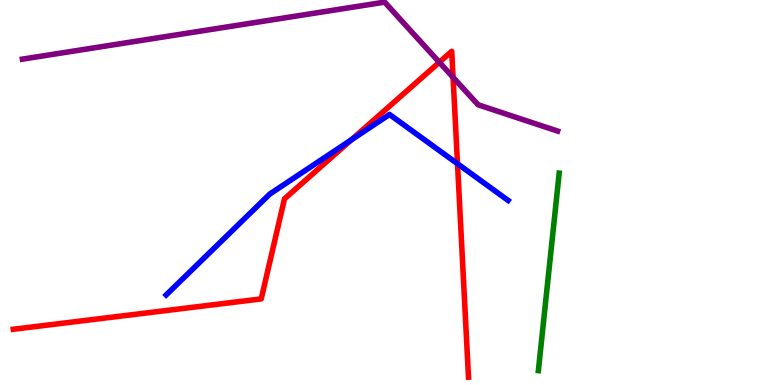[{'lines': ['blue', 'red'], 'intersections': [{'x': 4.53, 'y': 6.37}, {'x': 5.9, 'y': 5.75}]}, {'lines': ['green', 'red'], 'intersections': []}, {'lines': ['purple', 'red'], 'intersections': [{'x': 5.67, 'y': 8.38}, {'x': 5.85, 'y': 7.99}]}, {'lines': ['blue', 'green'], 'intersections': []}, {'lines': ['blue', 'purple'], 'intersections': []}, {'lines': ['green', 'purple'], 'intersections': []}]